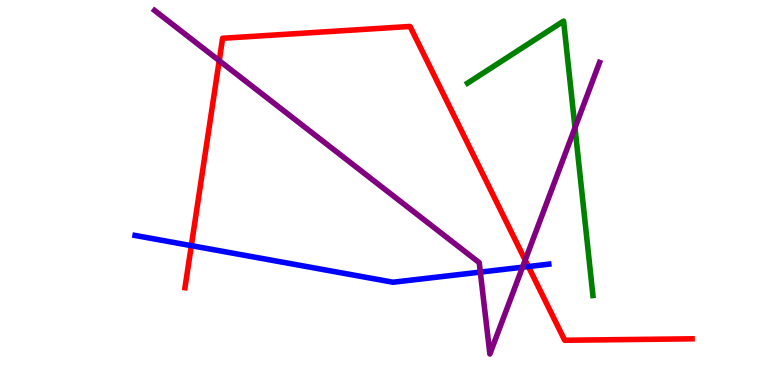[{'lines': ['blue', 'red'], 'intersections': [{'x': 2.47, 'y': 3.62}, {'x': 6.82, 'y': 3.08}]}, {'lines': ['green', 'red'], 'intersections': []}, {'lines': ['purple', 'red'], 'intersections': [{'x': 2.83, 'y': 8.42}, {'x': 6.78, 'y': 3.24}]}, {'lines': ['blue', 'green'], 'intersections': []}, {'lines': ['blue', 'purple'], 'intersections': [{'x': 6.2, 'y': 2.93}, {'x': 6.74, 'y': 3.06}]}, {'lines': ['green', 'purple'], 'intersections': [{'x': 7.42, 'y': 6.68}]}]